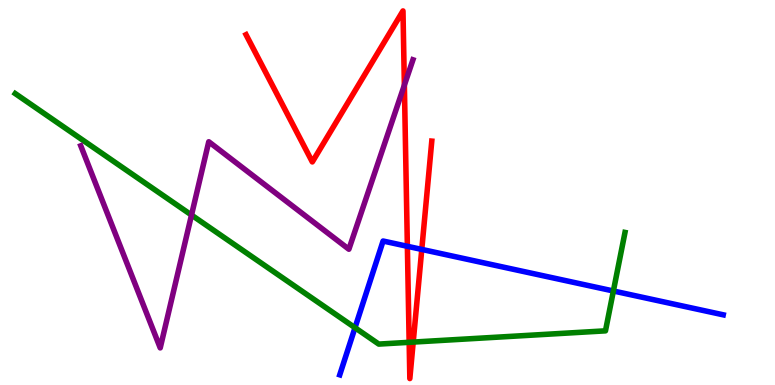[{'lines': ['blue', 'red'], 'intersections': [{'x': 5.26, 'y': 3.6}, {'x': 5.44, 'y': 3.52}]}, {'lines': ['green', 'red'], 'intersections': [{'x': 5.28, 'y': 1.11}, {'x': 5.33, 'y': 1.11}]}, {'lines': ['purple', 'red'], 'intersections': [{'x': 5.22, 'y': 7.79}]}, {'lines': ['blue', 'green'], 'intersections': [{'x': 4.58, 'y': 1.49}, {'x': 7.91, 'y': 2.44}]}, {'lines': ['blue', 'purple'], 'intersections': []}, {'lines': ['green', 'purple'], 'intersections': [{'x': 2.47, 'y': 4.41}]}]